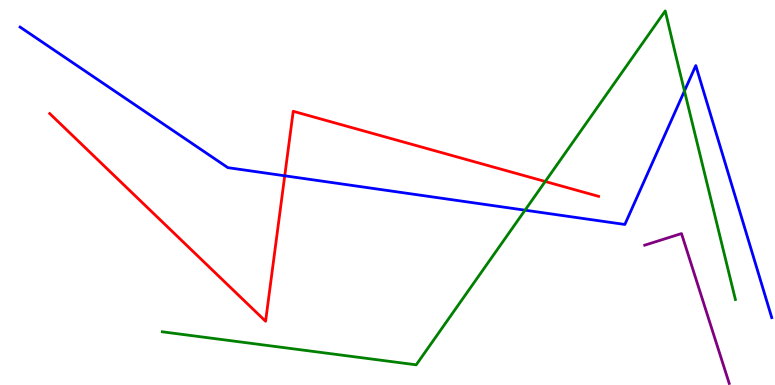[{'lines': ['blue', 'red'], 'intersections': [{'x': 3.67, 'y': 5.43}]}, {'lines': ['green', 'red'], 'intersections': [{'x': 7.04, 'y': 5.29}]}, {'lines': ['purple', 'red'], 'intersections': []}, {'lines': ['blue', 'green'], 'intersections': [{'x': 6.77, 'y': 4.54}, {'x': 8.83, 'y': 7.64}]}, {'lines': ['blue', 'purple'], 'intersections': []}, {'lines': ['green', 'purple'], 'intersections': []}]